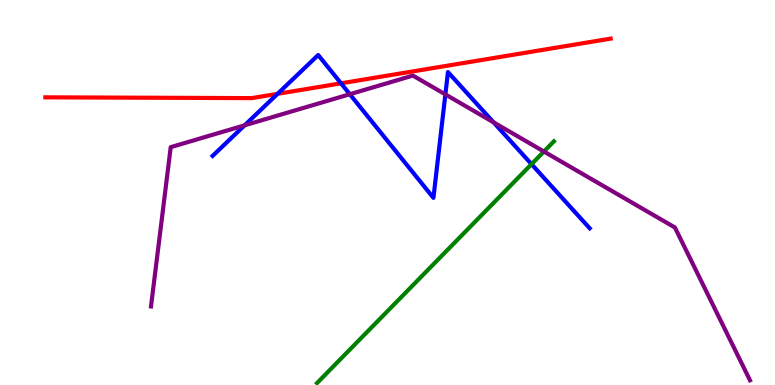[{'lines': ['blue', 'red'], 'intersections': [{'x': 3.58, 'y': 7.56}, {'x': 4.4, 'y': 7.84}]}, {'lines': ['green', 'red'], 'intersections': []}, {'lines': ['purple', 'red'], 'intersections': []}, {'lines': ['blue', 'green'], 'intersections': [{'x': 6.86, 'y': 5.74}]}, {'lines': ['blue', 'purple'], 'intersections': [{'x': 3.16, 'y': 6.74}, {'x': 4.51, 'y': 7.55}, {'x': 5.75, 'y': 7.55}, {'x': 6.37, 'y': 6.82}]}, {'lines': ['green', 'purple'], 'intersections': [{'x': 7.02, 'y': 6.06}]}]